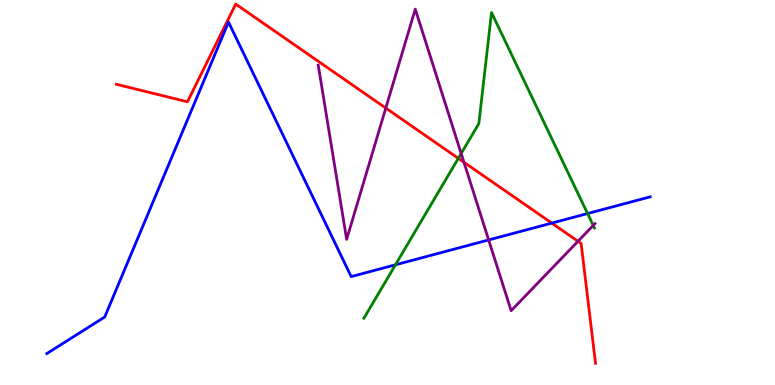[{'lines': ['blue', 'red'], 'intersections': [{'x': 7.12, 'y': 4.21}]}, {'lines': ['green', 'red'], 'intersections': [{'x': 5.91, 'y': 5.89}]}, {'lines': ['purple', 'red'], 'intersections': [{'x': 4.98, 'y': 7.19}, {'x': 5.99, 'y': 5.79}, {'x': 7.46, 'y': 3.73}]}, {'lines': ['blue', 'green'], 'intersections': [{'x': 5.1, 'y': 3.12}, {'x': 7.58, 'y': 4.45}]}, {'lines': ['blue', 'purple'], 'intersections': [{'x': 6.31, 'y': 3.77}]}, {'lines': ['green', 'purple'], 'intersections': [{'x': 5.95, 'y': 6.01}, {'x': 7.65, 'y': 4.14}]}]